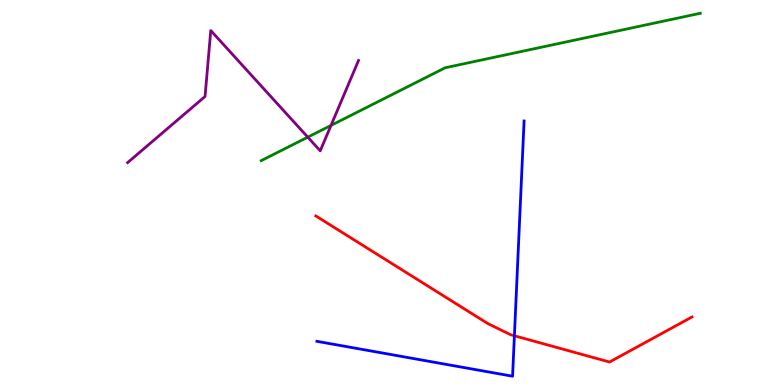[{'lines': ['blue', 'red'], 'intersections': [{'x': 6.64, 'y': 1.28}]}, {'lines': ['green', 'red'], 'intersections': []}, {'lines': ['purple', 'red'], 'intersections': []}, {'lines': ['blue', 'green'], 'intersections': []}, {'lines': ['blue', 'purple'], 'intersections': []}, {'lines': ['green', 'purple'], 'intersections': [{'x': 3.97, 'y': 6.44}, {'x': 4.27, 'y': 6.74}]}]